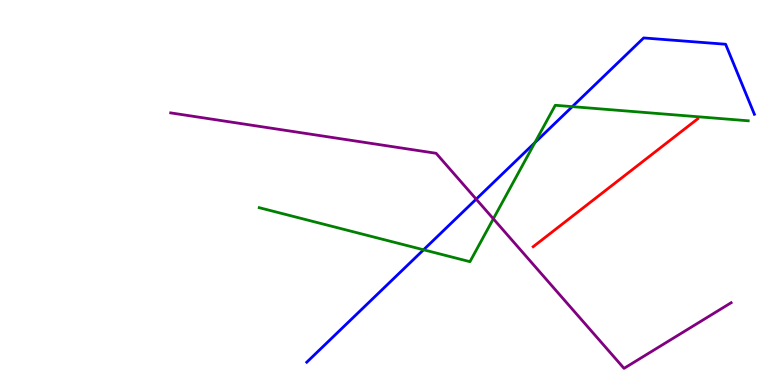[{'lines': ['blue', 'red'], 'intersections': []}, {'lines': ['green', 'red'], 'intersections': []}, {'lines': ['purple', 'red'], 'intersections': []}, {'lines': ['blue', 'green'], 'intersections': [{'x': 5.47, 'y': 3.51}, {'x': 6.9, 'y': 6.29}, {'x': 7.38, 'y': 7.23}]}, {'lines': ['blue', 'purple'], 'intersections': [{'x': 6.14, 'y': 4.83}]}, {'lines': ['green', 'purple'], 'intersections': [{'x': 6.37, 'y': 4.32}]}]